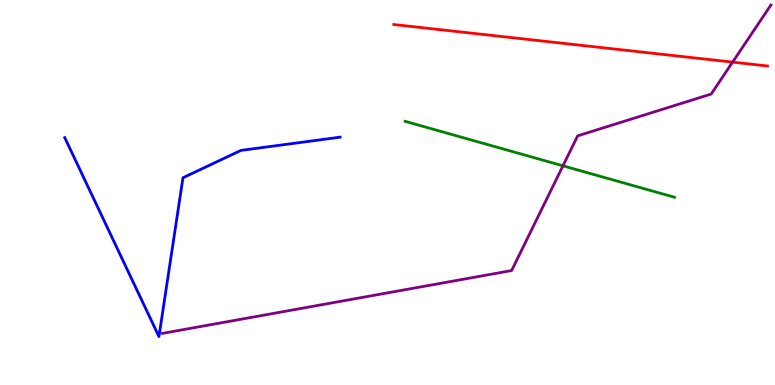[{'lines': ['blue', 'red'], 'intersections': []}, {'lines': ['green', 'red'], 'intersections': []}, {'lines': ['purple', 'red'], 'intersections': [{'x': 9.45, 'y': 8.39}]}, {'lines': ['blue', 'green'], 'intersections': []}, {'lines': ['blue', 'purple'], 'intersections': []}, {'lines': ['green', 'purple'], 'intersections': [{'x': 7.26, 'y': 5.69}]}]